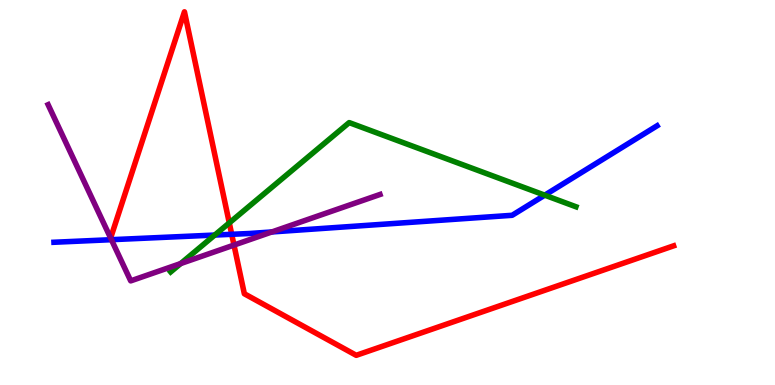[{'lines': ['blue', 'red'], 'intersections': [{'x': 2.99, 'y': 3.91}]}, {'lines': ['green', 'red'], 'intersections': [{'x': 2.96, 'y': 4.21}]}, {'lines': ['purple', 'red'], 'intersections': [{'x': 3.02, 'y': 3.63}]}, {'lines': ['blue', 'green'], 'intersections': [{'x': 2.77, 'y': 3.89}, {'x': 7.03, 'y': 4.93}]}, {'lines': ['blue', 'purple'], 'intersections': [{'x': 1.44, 'y': 3.77}, {'x': 3.51, 'y': 3.98}]}, {'lines': ['green', 'purple'], 'intersections': [{'x': 2.33, 'y': 3.15}]}]